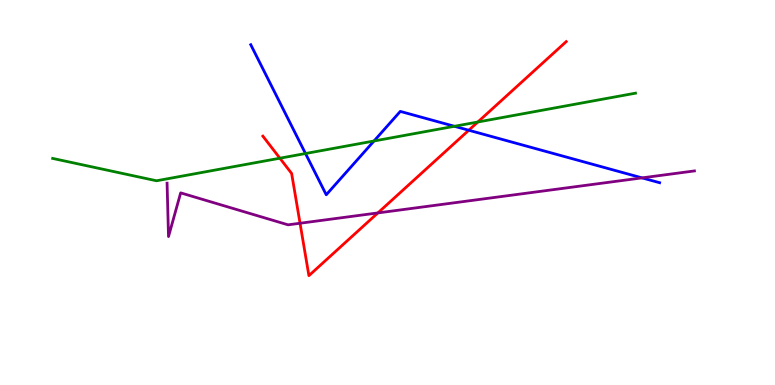[{'lines': ['blue', 'red'], 'intersections': [{'x': 6.05, 'y': 6.62}]}, {'lines': ['green', 'red'], 'intersections': [{'x': 3.61, 'y': 5.89}, {'x': 6.17, 'y': 6.83}]}, {'lines': ['purple', 'red'], 'intersections': [{'x': 3.87, 'y': 4.2}, {'x': 4.88, 'y': 4.47}]}, {'lines': ['blue', 'green'], 'intersections': [{'x': 3.94, 'y': 6.01}, {'x': 4.83, 'y': 6.34}, {'x': 5.86, 'y': 6.72}]}, {'lines': ['blue', 'purple'], 'intersections': [{'x': 8.28, 'y': 5.38}]}, {'lines': ['green', 'purple'], 'intersections': []}]